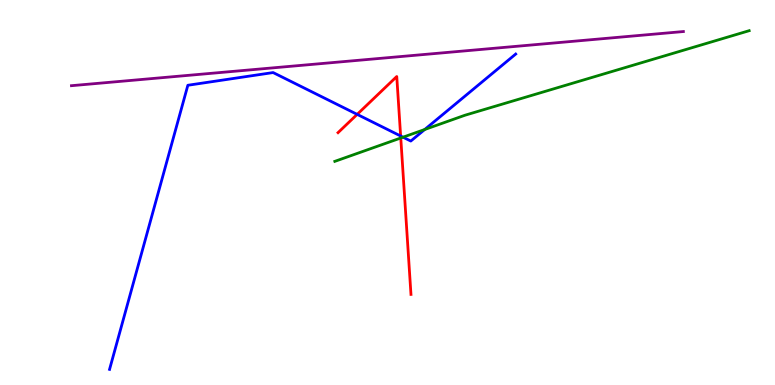[{'lines': ['blue', 'red'], 'intersections': [{'x': 4.61, 'y': 7.03}, {'x': 5.17, 'y': 6.47}]}, {'lines': ['green', 'red'], 'intersections': [{'x': 5.17, 'y': 6.42}]}, {'lines': ['purple', 'red'], 'intersections': []}, {'lines': ['blue', 'green'], 'intersections': [{'x': 5.2, 'y': 6.44}, {'x': 5.48, 'y': 6.64}]}, {'lines': ['blue', 'purple'], 'intersections': []}, {'lines': ['green', 'purple'], 'intersections': []}]